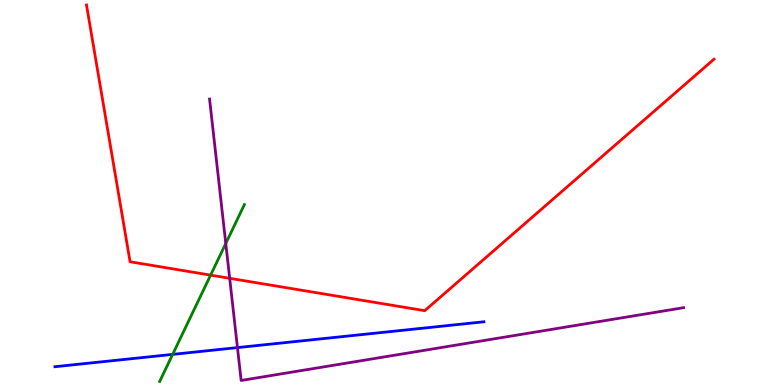[{'lines': ['blue', 'red'], 'intersections': []}, {'lines': ['green', 'red'], 'intersections': [{'x': 2.72, 'y': 2.85}]}, {'lines': ['purple', 'red'], 'intersections': [{'x': 2.96, 'y': 2.77}]}, {'lines': ['blue', 'green'], 'intersections': [{'x': 2.23, 'y': 0.795}]}, {'lines': ['blue', 'purple'], 'intersections': [{'x': 3.06, 'y': 0.971}]}, {'lines': ['green', 'purple'], 'intersections': [{'x': 2.91, 'y': 3.68}]}]